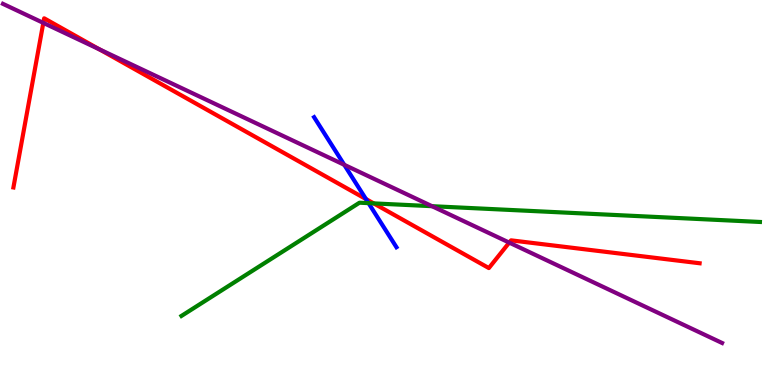[{'lines': ['blue', 'red'], 'intersections': [{'x': 4.72, 'y': 4.83}]}, {'lines': ['green', 'red'], 'intersections': [{'x': 4.82, 'y': 4.72}]}, {'lines': ['purple', 'red'], 'intersections': [{'x': 0.559, 'y': 9.41}, {'x': 1.28, 'y': 8.72}, {'x': 6.57, 'y': 3.7}]}, {'lines': ['blue', 'green'], 'intersections': [{'x': 4.76, 'y': 4.72}]}, {'lines': ['blue', 'purple'], 'intersections': [{'x': 4.44, 'y': 5.72}]}, {'lines': ['green', 'purple'], 'intersections': [{'x': 5.57, 'y': 4.64}]}]